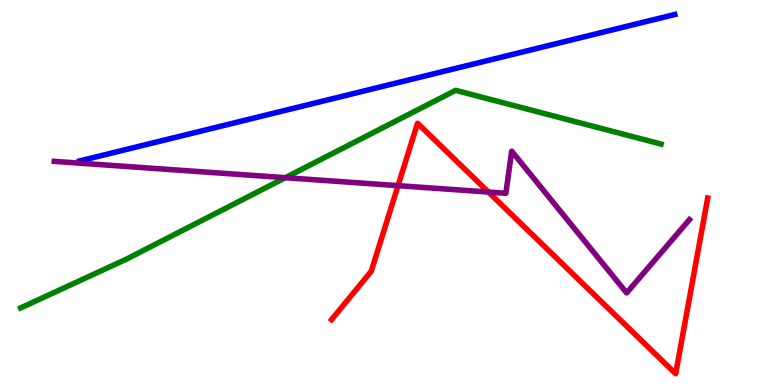[{'lines': ['blue', 'red'], 'intersections': []}, {'lines': ['green', 'red'], 'intersections': []}, {'lines': ['purple', 'red'], 'intersections': [{'x': 5.14, 'y': 5.18}, {'x': 6.3, 'y': 5.01}]}, {'lines': ['blue', 'green'], 'intersections': []}, {'lines': ['blue', 'purple'], 'intersections': []}, {'lines': ['green', 'purple'], 'intersections': [{'x': 3.68, 'y': 5.38}]}]